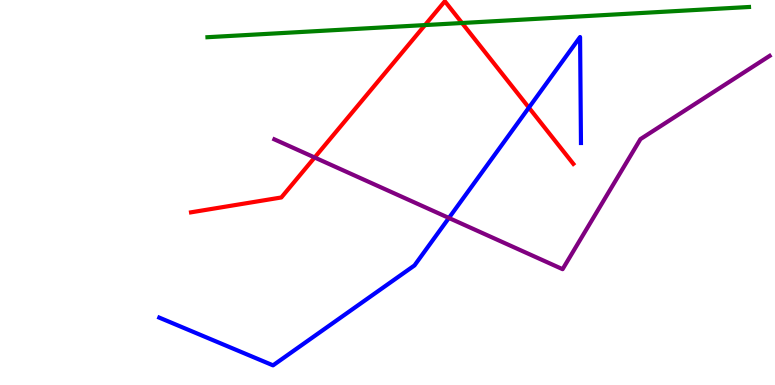[{'lines': ['blue', 'red'], 'intersections': [{'x': 6.82, 'y': 7.2}]}, {'lines': ['green', 'red'], 'intersections': [{'x': 5.48, 'y': 9.35}, {'x': 5.96, 'y': 9.4}]}, {'lines': ['purple', 'red'], 'intersections': [{'x': 4.06, 'y': 5.91}]}, {'lines': ['blue', 'green'], 'intersections': []}, {'lines': ['blue', 'purple'], 'intersections': [{'x': 5.79, 'y': 4.34}]}, {'lines': ['green', 'purple'], 'intersections': []}]